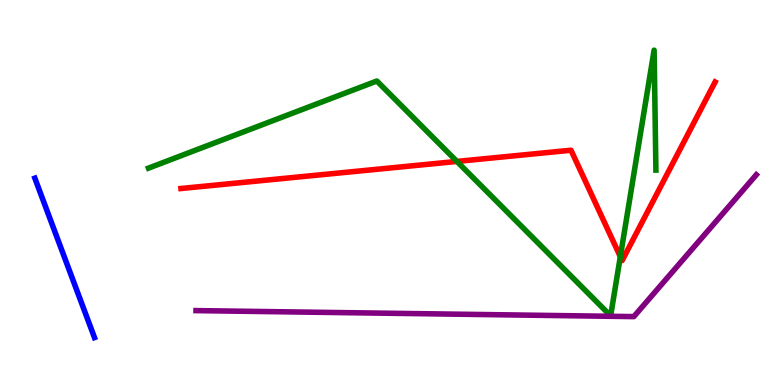[{'lines': ['blue', 'red'], 'intersections': []}, {'lines': ['green', 'red'], 'intersections': [{'x': 5.9, 'y': 5.81}, {'x': 8.0, 'y': 3.33}]}, {'lines': ['purple', 'red'], 'intersections': []}, {'lines': ['blue', 'green'], 'intersections': []}, {'lines': ['blue', 'purple'], 'intersections': []}, {'lines': ['green', 'purple'], 'intersections': []}]